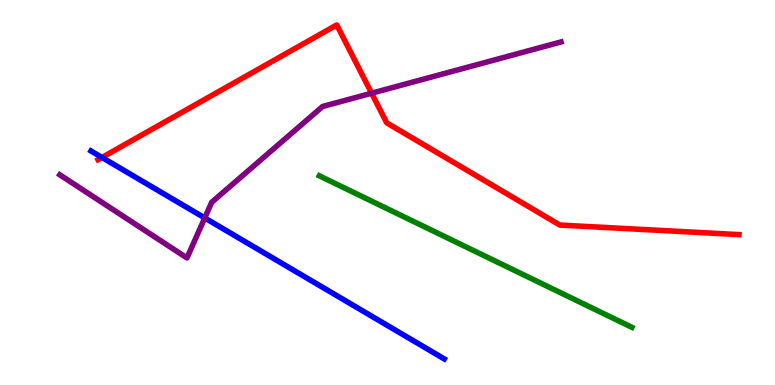[{'lines': ['blue', 'red'], 'intersections': [{'x': 1.32, 'y': 5.91}]}, {'lines': ['green', 'red'], 'intersections': []}, {'lines': ['purple', 'red'], 'intersections': [{'x': 4.8, 'y': 7.58}]}, {'lines': ['blue', 'green'], 'intersections': []}, {'lines': ['blue', 'purple'], 'intersections': [{'x': 2.64, 'y': 4.34}]}, {'lines': ['green', 'purple'], 'intersections': []}]